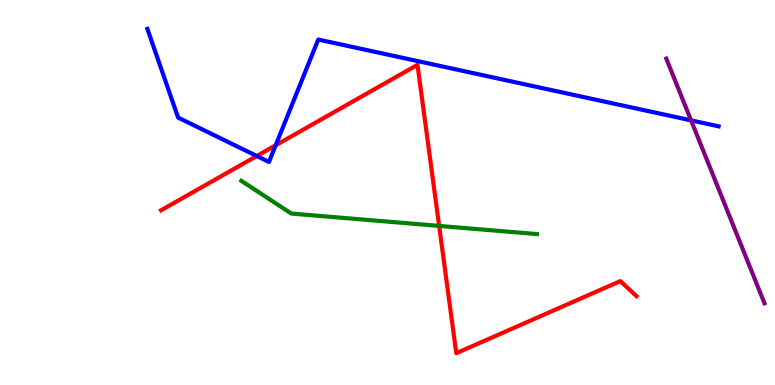[{'lines': ['blue', 'red'], 'intersections': [{'x': 3.31, 'y': 5.95}, {'x': 3.56, 'y': 6.23}]}, {'lines': ['green', 'red'], 'intersections': [{'x': 5.67, 'y': 4.13}]}, {'lines': ['purple', 'red'], 'intersections': []}, {'lines': ['blue', 'green'], 'intersections': []}, {'lines': ['blue', 'purple'], 'intersections': [{'x': 8.92, 'y': 6.87}]}, {'lines': ['green', 'purple'], 'intersections': []}]